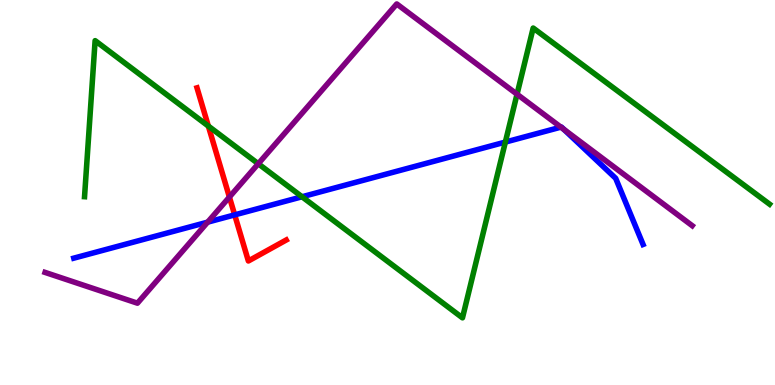[{'lines': ['blue', 'red'], 'intersections': [{'x': 3.03, 'y': 4.42}]}, {'lines': ['green', 'red'], 'intersections': [{'x': 2.69, 'y': 6.73}]}, {'lines': ['purple', 'red'], 'intersections': [{'x': 2.96, 'y': 4.88}]}, {'lines': ['blue', 'green'], 'intersections': [{'x': 3.9, 'y': 4.89}, {'x': 6.52, 'y': 6.31}]}, {'lines': ['blue', 'purple'], 'intersections': [{'x': 2.68, 'y': 4.23}, {'x': 7.24, 'y': 6.7}, {'x': 7.27, 'y': 6.64}]}, {'lines': ['green', 'purple'], 'intersections': [{'x': 3.33, 'y': 5.75}, {'x': 6.67, 'y': 7.55}]}]